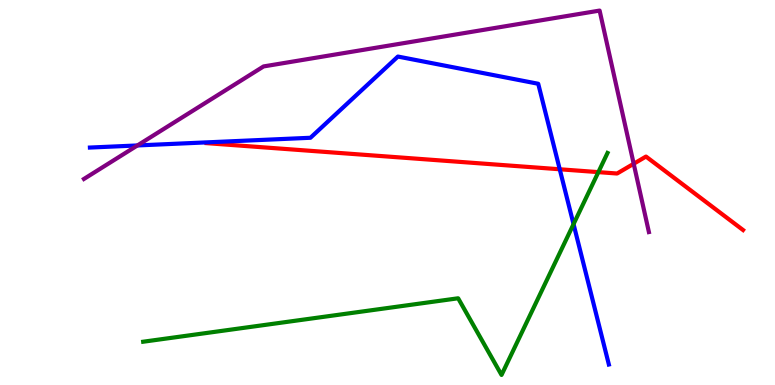[{'lines': ['blue', 'red'], 'intersections': [{'x': 7.22, 'y': 5.6}]}, {'lines': ['green', 'red'], 'intersections': [{'x': 7.72, 'y': 5.53}]}, {'lines': ['purple', 'red'], 'intersections': [{'x': 8.18, 'y': 5.75}]}, {'lines': ['blue', 'green'], 'intersections': [{'x': 7.4, 'y': 4.18}]}, {'lines': ['blue', 'purple'], 'intersections': [{'x': 1.77, 'y': 6.22}]}, {'lines': ['green', 'purple'], 'intersections': []}]